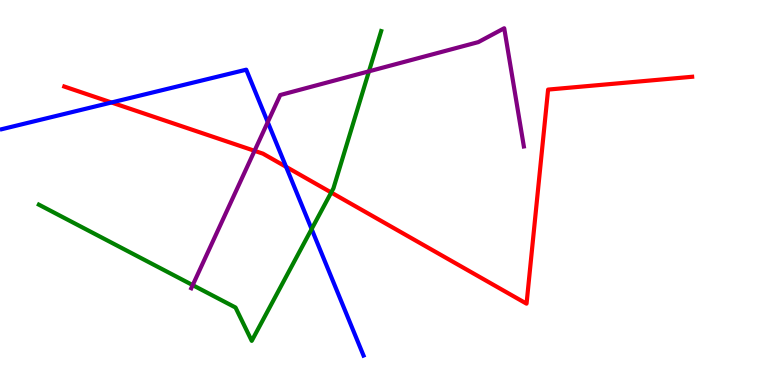[{'lines': ['blue', 'red'], 'intersections': [{'x': 1.44, 'y': 7.34}, {'x': 3.69, 'y': 5.67}]}, {'lines': ['green', 'red'], 'intersections': [{'x': 4.27, 'y': 5.0}]}, {'lines': ['purple', 'red'], 'intersections': [{'x': 3.28, 'y': 6.08}]}, {'lines': ['blue', 'green'], 'intersections': [{'x': 4.02, 'y': 4.05}]}, {'lines': ['blue', 'purple'], 'intersections': [{'x': 3.45, 'y': 6.83}]}, {'lines': ['green', 'purple'], 'intersections': [{'x': 2.49, 'y': 2.59}, {'x': 4.76, 'y': 8.15}]}]